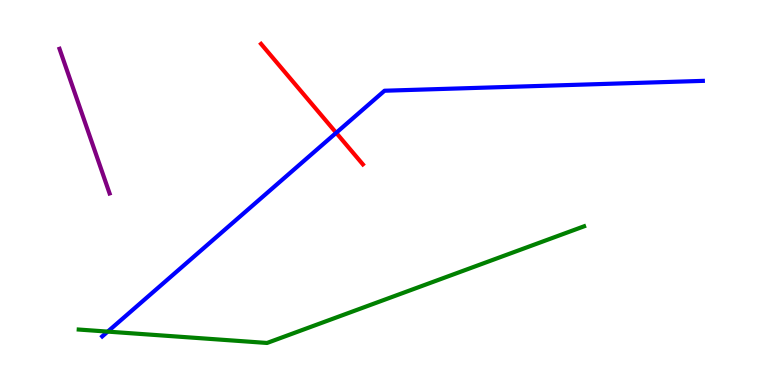[{'lines': ['blue', 'red'], 'intersections': [{'x': 4.34, 'y': 6.55}]}, {'lines': ['green', 'red'], 'intersections': []}, {'lines': ['purple', 'red'], 'intersections': []}, {'lines': ['blue', 'green'], 'intersections': [{'x': 1.39, 'y': 1.39}]}, {'lines': ['blue', 'purple'], 'intersections': []}, {'lines': ['green', 'purple'], 'intersections': []}]